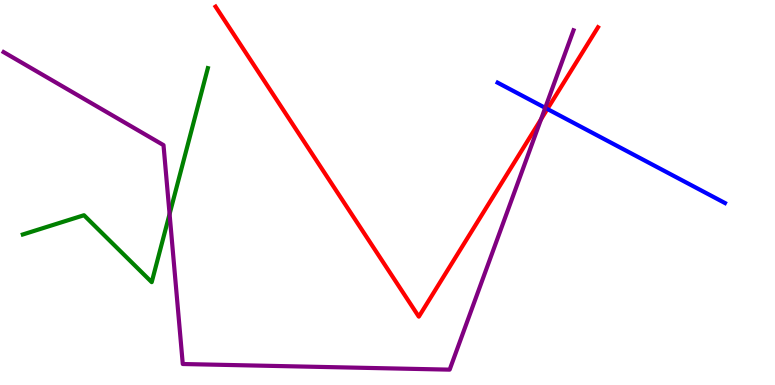[{'lines': ['blue', 'red'], 'intersections': [{'x': 7.06, 'y': 7.17}]}, {'lines': ['green', 'red'], 'intersections': []}, {'lines': ['purple', 'red'], 'intersections': [{'x': 6.98, 'y': 6.9}]}, {'lines': ['blue', 'green'], 'intersections': []}, {'lines': ['blue', 'purple'], 'intersections': [{'x': 7.03, 'y': 7.2}]}, {'lines': ['green', 'purple'], 'intersections': [{'x': 2.19, 'y': 4.44}]}]